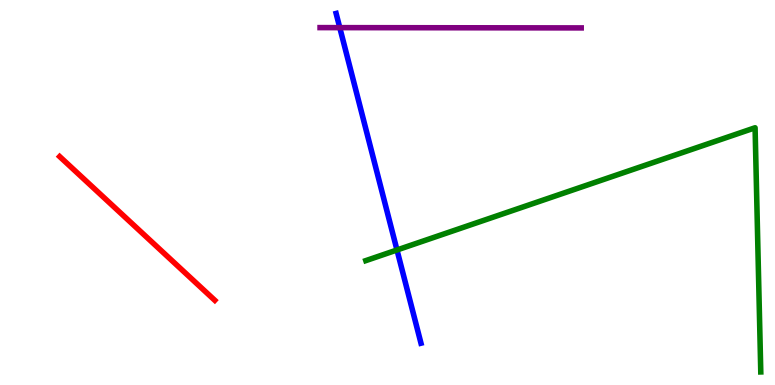[{'lines': ['blue', 'red'], 'intersections': []}, {'lines': ['green', 'red'], 'intersections': []}, {'lines': ['purple', 'red'], 'intersections': []}, {'lines': ['blue', 'green'], 'intersections': [{'x': 5.12, 'y': 3.51}]}, {'lines': ['blue', 'purple'], 'intersections': [{'x': 4.38, 'y': 9.28}]}, {'lines': ['green', 'purple'], 'intersections': []}]